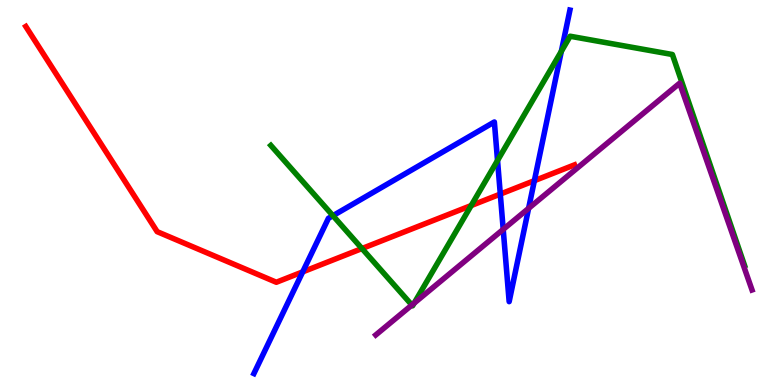[{'lines': ['blue', 'red'], 'intersections': [{'x': 3.91, 'y': 2.94}, {'x': 6.46, 'y': 4.96}, {'x': 6.9, 'y': 5.31}]}, {'lines': ['green', 'red'], 'intersections': [{'x': 4.67, 'y': 3.54}, {'x': 6.08, 'y': 4.66}]}, {'lines': ['purple', 'red'], 'intersections': []}, {'lines': ['blue', 'green'], 'intersections': [{'x': 4.3, 'y': 4.4}, {'x': 6.42, 'y': 5.83}, {'x': 7.24, 'y': 8.67}]}, {'lines': ['blue', 'purple'], 'intersections': [{'x': 6.49, 'y': 4.04}, {'x': 6.82, 'y': 4.59}]}, {'lines': ['green', 'purple'], 'intersections': [{'x': 5.31, 'y': 2.08}, {'x': 5.34, 'y': 2.13}]}]